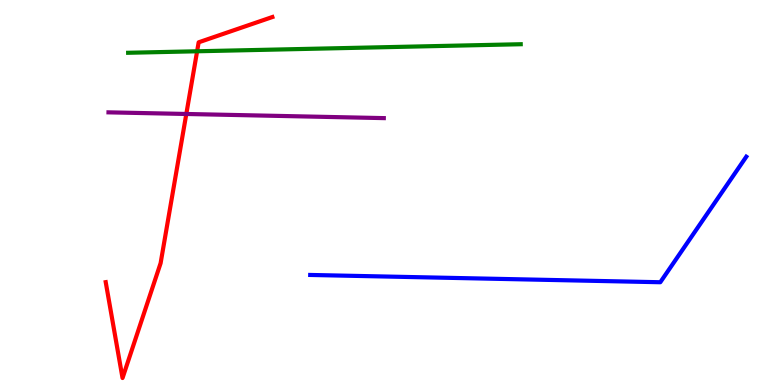[{'lines': ['blue', 'red'], 'intersections': []}, {'lines': ['green', 'red'], 'intersections': [{'x': 2.54, 'y': 8.67}]}, {'lines': ['purple', 'red'], 'intersections': [{'x': 2.4, 'y': 7.04}]}, {'lines': ['blue', 'green'], 'intersections': []}, {'lines': ['blue', 'purple'], 'intersections': []}, {'lines': ['green', 'purple'], 'intersections': []}]